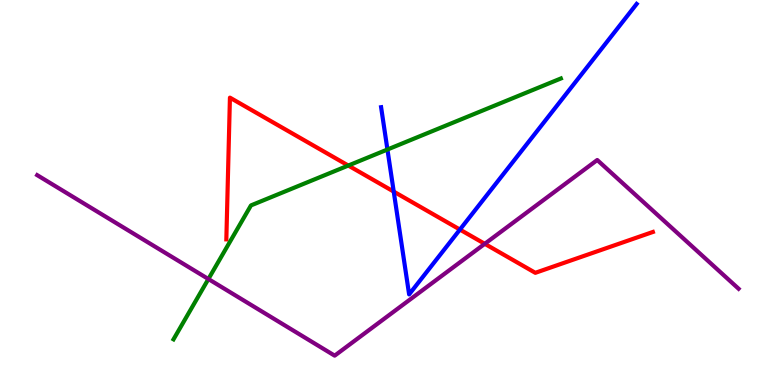[{'lines': ['blue', 'red'], 'intersections': [{'x': 5.08, 'y': 5.02}, {'x': 5.93, 'y': 4.04}]}, {'lines': ['green', 'red'], 'intersections': [{'x': 4.49, 'y': 5.7}]}, {'lines': ['purple', 'red'], 'intersections': [{'x': 6.25, 'y': 3.67}]}, {'lines': ['blue', 'green'], 'intersections': [{'x': 5.0, 'y': 6.12}]}, {'lines': ['blue', 'purple'], 'intersections': []}, {'lines': ['green', 'purple'], 'intersections': [{'x': 2.69, 'y': 2.75}]}]